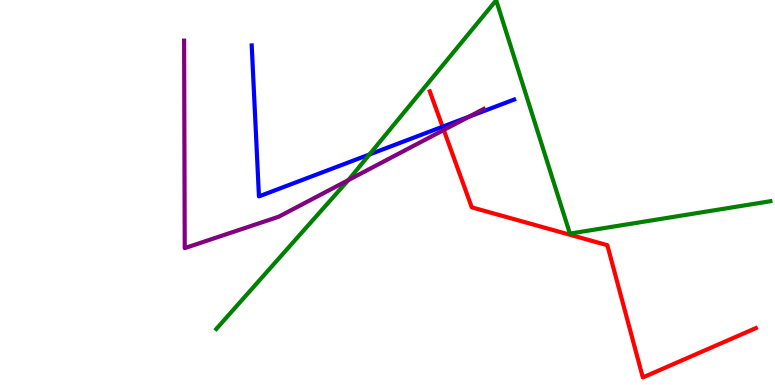[{'lines': ['blue', 'red'], 'intersections': [{'x': 5.71, 'y': 6.71}]}, {'lines': ['green', 'red'], 'intersections': []}, {'lines': ['purple', 'red'], 'intersections': [{'x': 5.73, 'y': 6.62}]}, {'lines': ['blue', 'green'], 'intersections': [{'x': 4.77, 'y': 5.99}]}, {'lines': ['blue', 'purple'], 'intersections': [{'x': 6.05, 'y': 6.97}]}, {'lines': ['green', 'purple'], 'intersections': [{'x': 4.49, 'y': 5.32}]}]